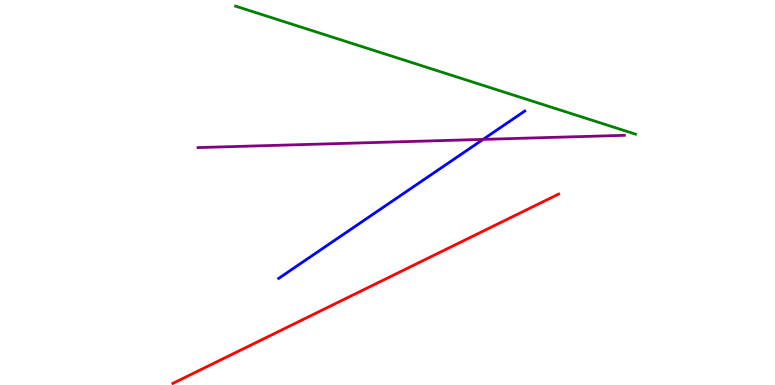[{'lines': ['blue', 'red'], 'intersections': []}, {'lines': ['green', 'red'], 'intersections': []}, {'lines': ['purple', 'red'], 'intersections': []}, {'lines': ['blue', 'green'], 'intersections': []}, {'lines': ['blue', 'purple'], 'intersections': [{'x': 6.23, 'y': 6.38}]}, {'lines': ['green', 'purple'], 'intersections': []}]